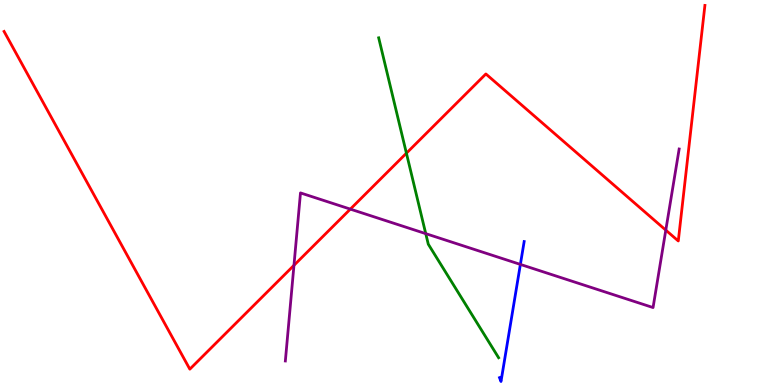[{'lines': ['blue', 'red'], 'intersections': []}, {'lines': ['green', 'red'], 'intersections': [{'x': 5.24, 'y': 6.02}]}, {'lines': ['purple', 'red'], 'intersections': [{'x': 3.79, 'y': 3.11}, {'x': 4.52, 'y': 4.57}, {'x': 8.59, 'y': 4.02}]}, {'lines': ['blue', 'green'], 'intersections': []}, {'lines': ['blue', 'purple'], 'intersections': [{'x': 6.71, 'y': 3.13}]}, {'lines': ['green', 'purple'], 'intersections': [{'x': 5.49, 'y': 3.93}]}]